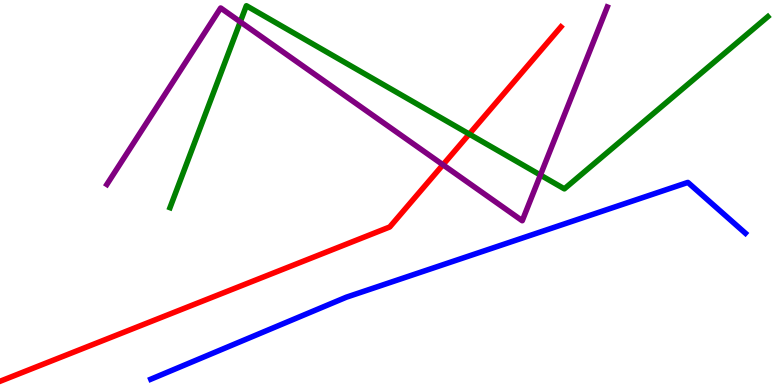[{'lines': ['blue', 'red'], 'intersections': []}, {'lines': ['green', 'red'], 'intersections': [{'x': 6.05, 'y': 6.52}]}, {'lines': ['purple', 'red'], 'intersections': [{'x': 5.72, 'y': 5.72}]}, {'lines': ['blue', 'green'], 'intersections': []}, {'lines': ['blue', 'purple'], 'intersections': []}, {'lines': ['green', 'purple'], 'intersections': [{'x': 3.1, 'y': 9.43}, {'x': 6.97, 'y': 5.45}]}]